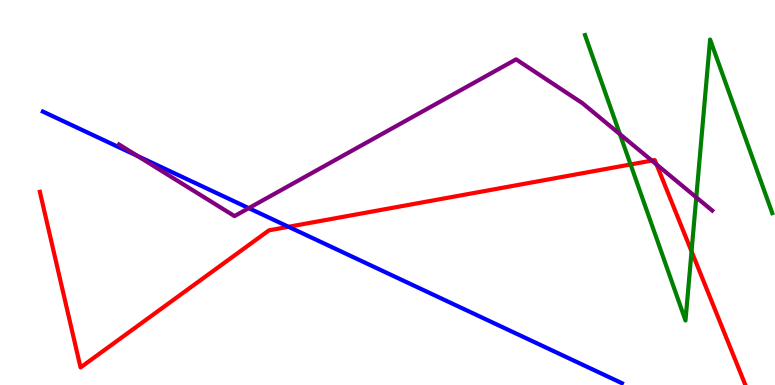[{'lines': ['blue', 'red'], 'intersections': [{'x': 3.72, 'y': 4.11}]}, {'lines': ['green', 'red'], 'intersections': [{'x': 8.14, 'y': 5.73}, {'x': 8.92, 'y': 3.47}]}, {'lines': ['purple', 'red'], 'intersections': [{'x': 8.41, 'y': 5.83}, {'x': 8.47, 'y': 5.73}]}, {'lines': ['blue', 'green'], 'intersections': []}, {'lines': ['blue', 'purple'], 'intersections': [{'x': 1.77, 'y': 5.95}, {'x': 3.21, 'y': 4.59}]}, {'lines': ['green', 'purple'], 'intersections': [{'x': 8.0, 'y': 6.52}, {'x': 8.98, 'y': 4.87}]}]